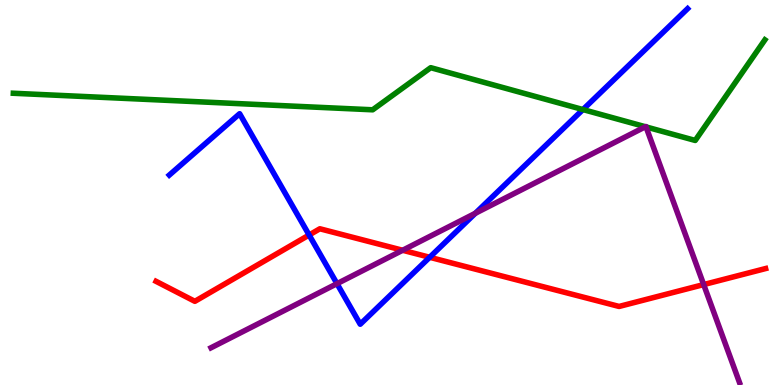[{'lines': ['blue', 'red'], 'intersections': [{'x': 3.99, 'y': 3.9}, {'x': 5.54, 'y': 3.32}]}, {'lines': ['green', 'red'], 'intersections': []}, {'lines': ['purple', 'red'], 'intersections': [{'x': 5.2, 'y': 3.5}, {'x': 9.08, 'y': 2.61}]}, {'lines': ['blue', 'green'], 'intersections': [{'x': 7.52, 'y': 7.15}]}, {'lines': ['blue', 'purple'], 'intersections': [{'x': 4.35, 'y': 2.63}, {'x': 6.13, 'y': 4.46}]}, {'lines': ['green', 'purple'], 'intersections': [{'x': 8.33, 'y': 6.71}, {'x': 8.34, 'y': 6.7}]}]